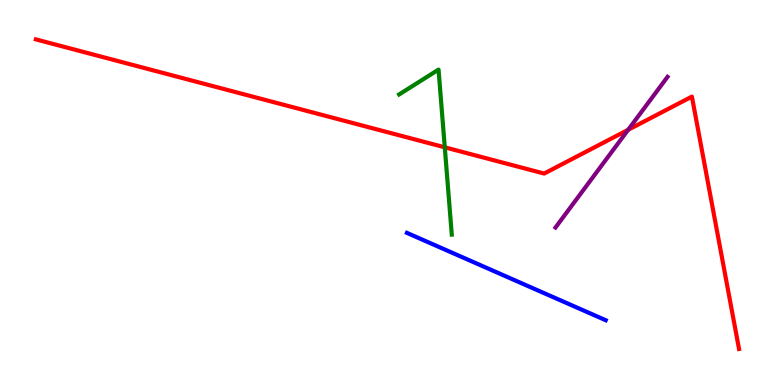[{'lines': ['blue', 'red'], 'intersections': []}, {'lines': ['green', 'red'], 'intersections': [{'x': 5.74, 'y': 6.17}]}, {'lines': ['purple', 'red'], 'intersections': [{'x': 8.11, 'y': 6.63}]}, {'lines': ['blue', 'green'], 'intersections': []}, {'lines': ['blue', 'purple'], 'intersections': []}, {'lines': ['green', 'purple'], 'intersections': []}]